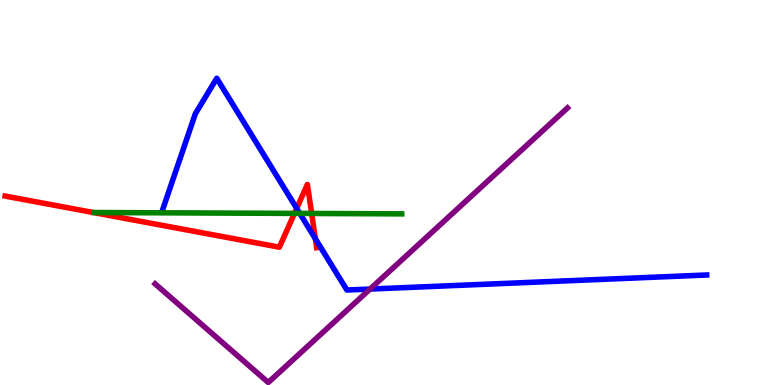[{'lines': ['blue', 'red'], 'intersections': [{'x': 3.83, 'y': 4.59}, {'x': 4.07, 'y': 3.8}]}, {'lines': ['green', 'red'], 'intersections': [{'x': 3.8, 'y': 4.46}, {'x': 4.02, 'y': 4.46}]}, {'lines': ['purple', 'red'], 'intersections': []}, {'lines': ['blue', 'green'], 'intersections': [{'x': 3.87, 'y': 4.46}]}, {'lines': ['blue', 'purple'], 'intersections': [{'x': 4.78, 'y': 2.49}]}, {'lines': ['green', 'purple'], 'intersections': []}]